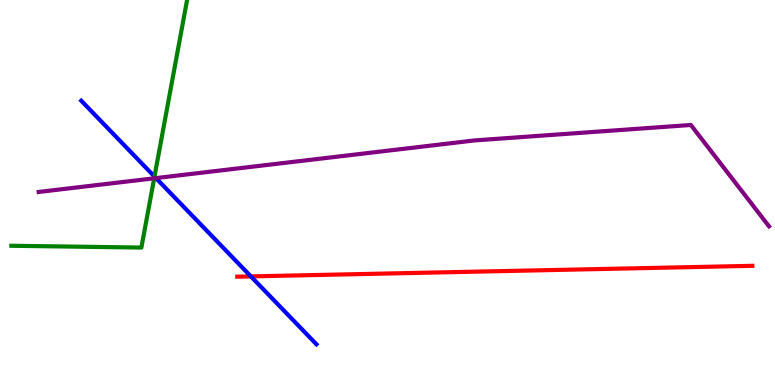[{'lines': ['blue', 'red'], 'intersections': [{'x': 3.24, 'y': 2.82}]}, {'lines': ['green', 'red'], 'intersections': []}, {'lines': ['purple', 'red'], 'intersections': []}, {'lines': ['blue', 'green'], 'intersections': [{'x': 1.99, 'y': 5.41}]}, {'lines': ['blue', 'purple'], 'intersections': [{'x': 2.01, 'y': 5.37}]}, {'lines': ['green', 'purple'], 'intersections': [{'x': 1.99, 'y': 5.37}]}]